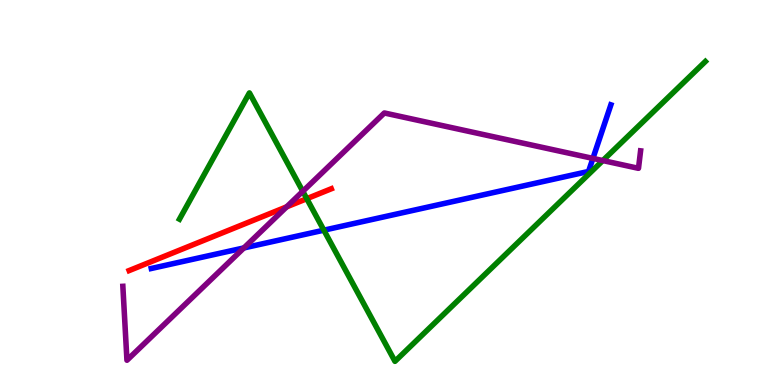[{'lines': ['blue', 'red'], 'intersections': []}, {'lines': ['green', 'red'], 'intersections': [{'x': 3.96, 'y': 4.84}]}, {'lines': ['purple', 'red'], 'intersections': [{'x': 3.7, 'y': 4.63}]}, {'lines': ['blue', 'green'], 'intersections': [{'x': 4.18, 'y': 4.02}]}, {'lines': ['blue', 'purple'], 'intersections': [{'x': 3.15, 'y': 3.56}, {'x': 7.65, 'y': 5.89}]}, {'lines': ['green', 'purple'], 'intersections': [{'x': 3.91, 'y': 5.03}, {'x': 7.78, 'y': 5.83}]}]